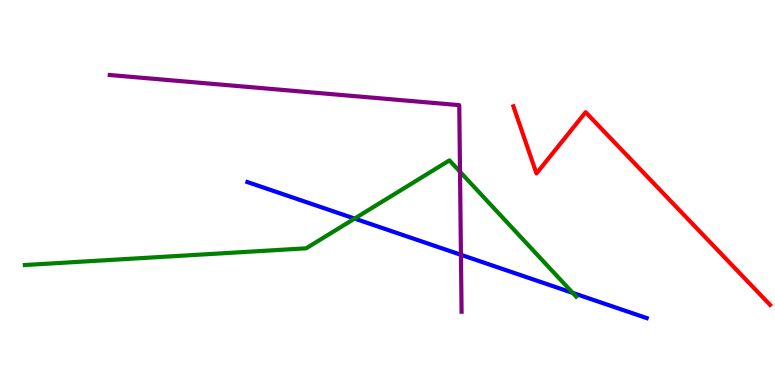[{'lines': ['blue', 'red'], 'intersections': []}, {'lines': ['green', 'red'], 'intersections': []}, {'lines': ['purple', 'red'], 'intersections': []}, {'lines': ['blue', 'green'], 'intersections': [{'x': 4.58, 'y': 4.32}, {'x': 7.39, 'y': 2.39}]}, {'lines': ['blue', 'purple'], 'intersections': [{'x': 5.95, 'y': 3.38}]}, {'lines': ['green', 'purple'], 'intersections': [{'x': 5.94, 'y': 5.54}]}]